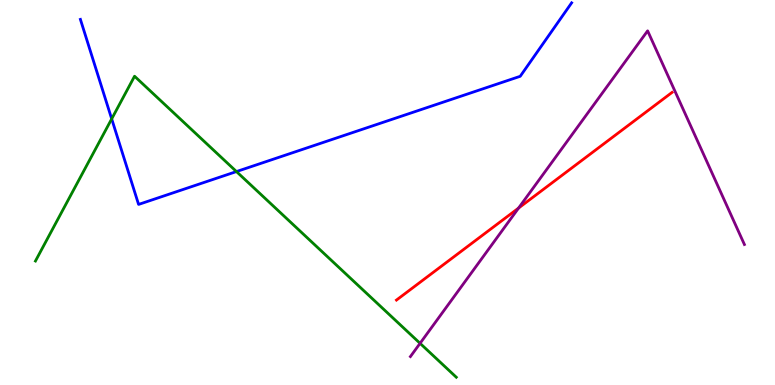[{'lines': ['blue', 'red'], 'intersections': []}, {'lines': ['green', 'red'], 'intersections': []}, {'lines': ['purple', 'red'], 'intersections': [{'x': 6.69, 'y': 4.6}]}, {'lines': ['blue', 'green'], 'intersections': [{'x': 1.44, 'y': 6.91}, {'x': 3.05, 'y': 5.54}]}, {'lines': ['blue', 'purple'], 'intersections': []}, {'lines': ['green', 'purple'], 'intersections': [{'x': 5.42, 'y': 1.08}]}]